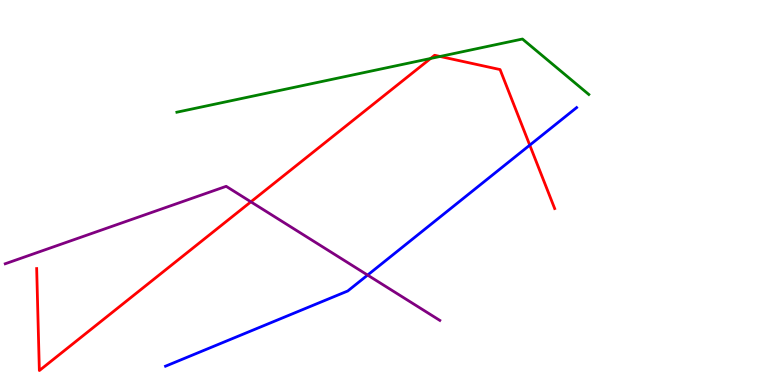[{'lines': ['blue', 'red'], 'intersections': [{'x': 6.84, 'y': 6.23}]}, {'lines': ['green', 'red'], 'intersections': [{'x': 5.56, 'y': 8.48}, {'x': 5.68, 'y': 8.53}]}, {'lines': ['purple', 'red'], 'intersections': [{'x': 3.24, 'y': 4.76}]}, {'lines': ['blue', 'green'], 'intersections': []}, {'lines': ['blue', 'purple'], 'intersections': [{'x': 4.74, 'y': 2.86}]}, {'lines': ['green', 'purple'], 'intersections': []}]